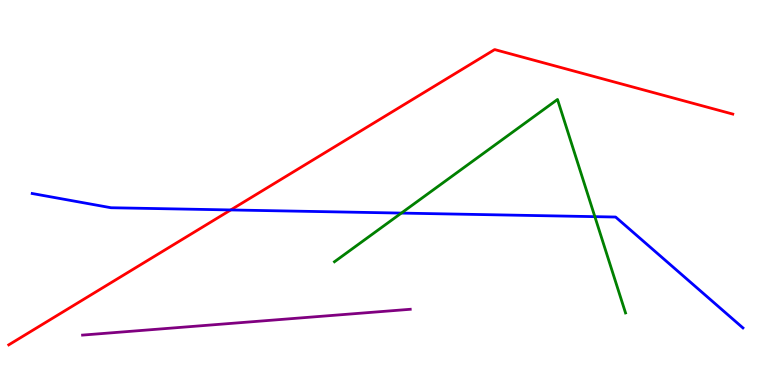[{'lines': ['blue', 'red'], 'intersections': [{'x': 2.98, 'y': 4.55}]}, {'lines': ['green', 'red'], 'intersections': []}, {'lines': ['purple', 'red'], 'intersections': []}, {'lines': ['blue', 'green'], 'intersections': [{'x': 5.18, 'y': 4.47}, {'x': 7.68, 'y': 4.37}]}, {'lines': ['blue', 'purple'], 'intersections': []}, {'lines': ['green', 'purple'], 'intersections': []}]